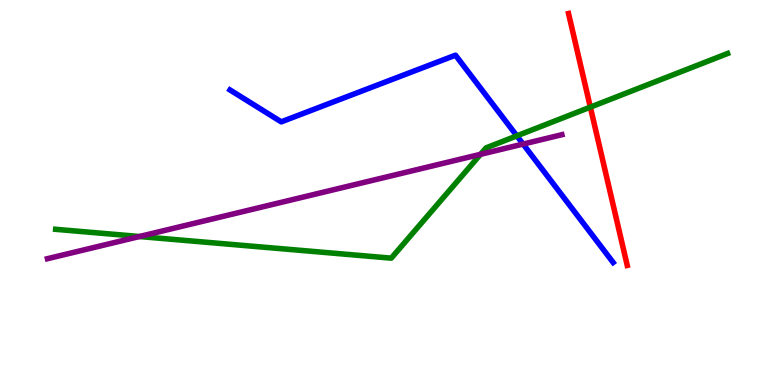[{'lines': ['blue', 'red'], 'intersections': []}, {'lines': ['green', 'red'], 'intersections': [{'x': 7.62, 'y': 7.22}]}, {'lines': ['purple', 'red'], 'intersections': []}, {'lines': ['blue', 'green'], 'intersections': [{'x': 6.67, 'y': 6.47}]}, {'lines': ['blue', 'purple'], 'intersections': [{'x': 6.75, 'y': 6.26}]}, {'lines': ['green', 'purple'], 'intersections': [{'x': 1.8, 'y': 3.86}, {'x': 6.2, 'y': 5.99}]}]